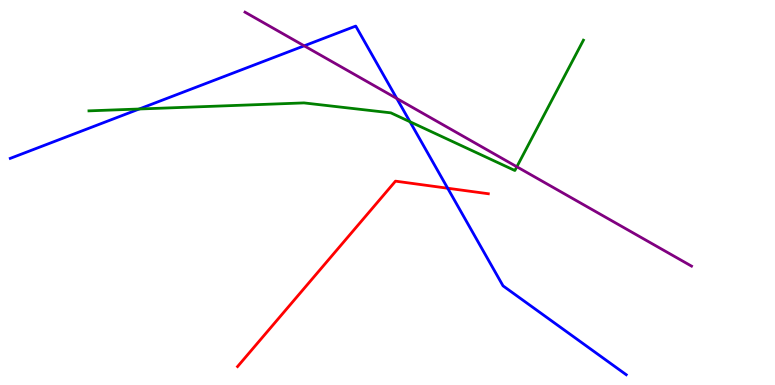[{'lines': ['blue', 'red'], 'intersections': [{'x': 5.78, 'y': 5.11}]}, {'lines': ['green', 'red'], 'intersections': []}, {'lines': ['purple', 'red'], 'intersections': []}, {'lines': ['blue', 'green'], 'intersections': [{'x': 1.8, 'y': 7.17}, {'x': 5.29, 'y': 6.84}]}, {'lines': ['blue', 'purple'], 'intersections': [{'x': 3.92, 'y': 8.81}, {'x': 5.12, 'y': 7.44}]}, {'lines': ['green', 'purple'], 'intersections': [{'x': 6.67, 'y': 5.67}]}]